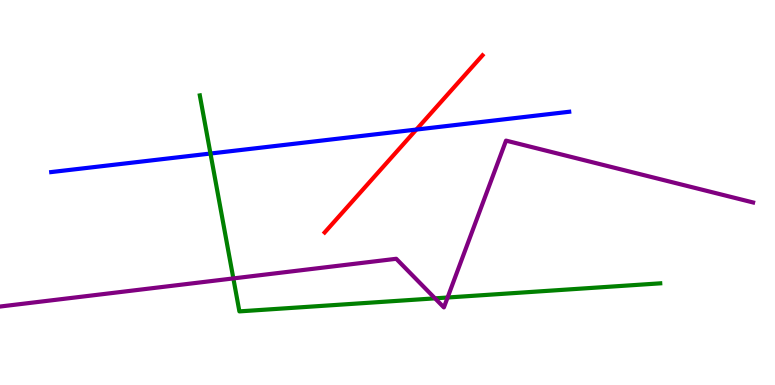[{'lines': ['blue', 'red'], 'intersections': [{'x': 5.37, 'y': 6.63}]}, {'lines': ['green', 'red'], 'intersections': []}, {'lines': ['purple', 'red'], 'intersections': []}, {'lines': ['blue', 'green'], 'intersections': [{'x': 2.72, 'y': 6.01}]}, {'lines': ['blue', 'purple'], 'intersections': []}, {'lines': ['green', 'purple'], 'intersections': [{'x': 3.01, 'y': 2.77}, {'x': 5.61, 'y': 2.25}, {'x': 5.78, 'y': 2.27}]}]